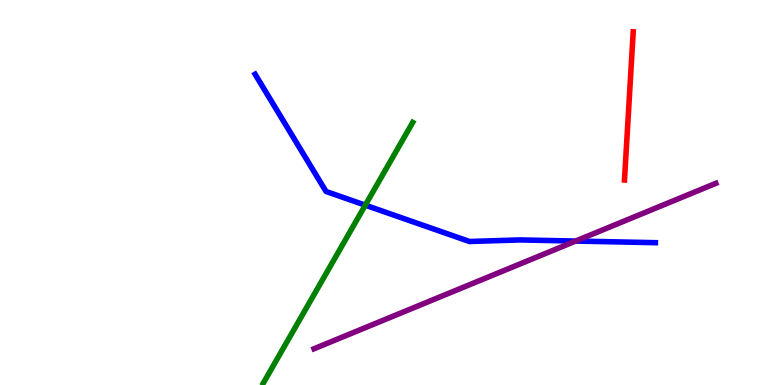[{'lines': ['blue', 'red'], 'intersections': []}, {'lines': ['green', 'red'], 'intersections': []}, {'lines': ['purple', 'red'], 'intersections': []}, {'lines': ['blue', 'green'], 'intersections': [{'x': 4.71, 'y': 4.67}]}, {'lines': ['blue', 'purple'], 'intersections': [{'x': 7.43, 'y': 3.74}]}, {'lines': ['green', 'purple'], 'intersections': []}]